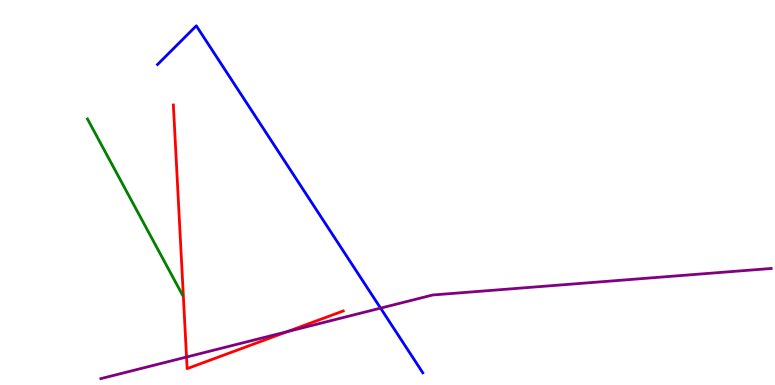[{'lines': ['blue', 'red'], 'intersections': []}, {'lines': ['green', 'red'], 'intersections': []}, {'lines': ['purple', 'red'], 'intersections': [{'x': 2.41, 'y': 0.726}, {'x': 3.71, 'y': 1.39}]}, {'lines': ['blue', 'green'], 'intersections': []}, {'lines': ['blue', 'purple'], 'intersections': [{'x': 4.91, 'y': 2.0}]}, {'lines': ['green', 'purple'], 'intersections': []}]